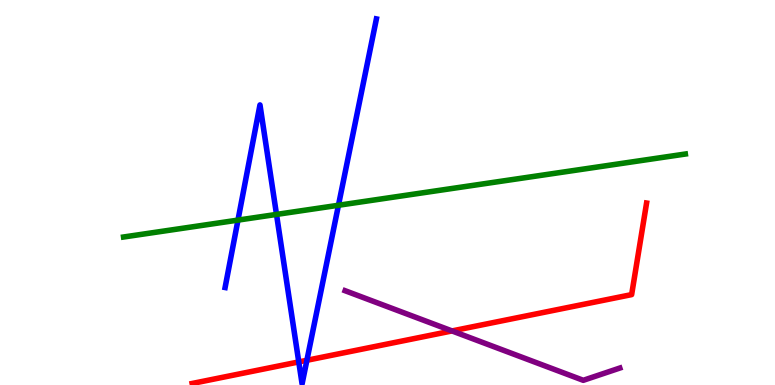[{'lines': ['blue', 'red'], 'intersections': [{'x': 3.86, 'y': 0.599}, {'x': 3.96, 'y': 0.642}]}, {'lines': ['green', 'red'], 'intersections': []}, {'lines': ['purple', 'red'], 'intersections': [{'x': 5.83, 'y': 1.4}]}, {'lines': ['blue', 'green'], 'intersections': [{'x': 3.07, 'y': 4.28}, {'x': 3.57, 'y': 4.43}, {'x': 4.37, 'y': 4.67}]}, {'lines': ['blue', 'purple'], 'intersections': []}, {'lines': ['green', 'purple'], 'intersections': []}]